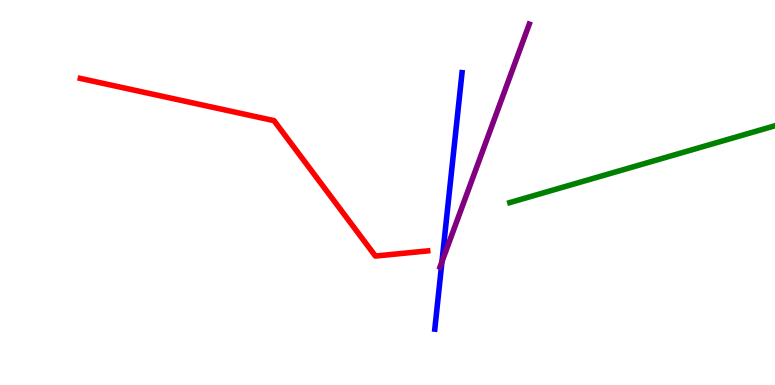[{'lines': ['blue', 'red'], 'intersections': []}, {'lines': ['green', 'red'], 'intersections': []}, {'lines': ['purple', 'red'], 'intersections': []}, {'lines': ['blue', 'green'], 'intersections': []}, {'lines': ['blue', 'purple'], 'intersections': [{'x': 5.7, 'y': 3.2}]}, {'lines': ['green', 'purple'], 'intersections': []}]